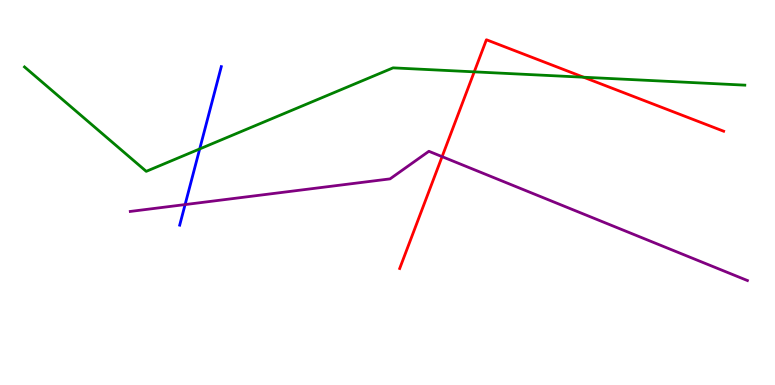[{'lines': ['blue', 'red'], 'intersections': []}, {'lines': ['green', 'red'], 'intersections': [{'x': 6.12, 'y': 8.13}, {'x': 7.53, 'y': 7.99}]}, {'lines': ['purple', 'red'], 'intersections': [{'x': 5.7, 'y': 5.93}]}, {'lines': ['blue', 'green'], 'intersections': [{'x': 2.58, 'y': 6.13}]}, {'lines': ['blue', 'purple'], 'intersections': [{'x': 2.39, 'y': 4.69}]}, {'lines': ['green', 'purple'], 'intersections': []}]